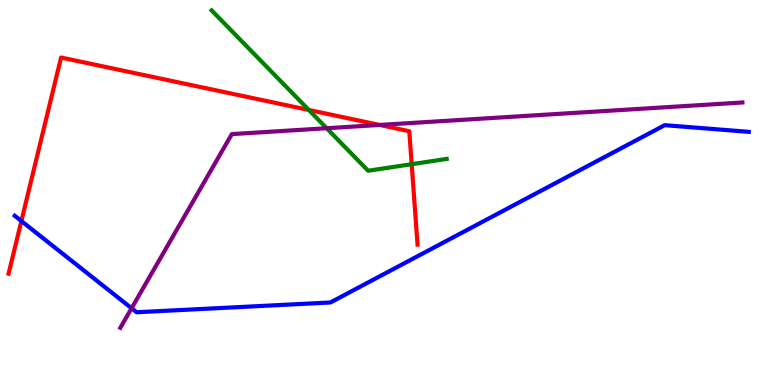[{'lines': ['blue', 'red'], 'intersections': [{'x': 0.276, 'y': 4.26}]}, {'lines': ['green', 'red'], 'intersections': [{'x': 3.98, 'y': 7.14}, {'x': 5.31, 'y': 5.74}]}, {'lines': ['purple', 'red'], 'intersections': [{'x': 4.9, 'y': 6.75}]}, {'lines': ['blue', 'green'], 'intersections': []}, {'lines': ['blue', 'purple'], 'intersections': [{'x': 1.7, 'y': 1.99}]}, {'lines': ['green', 'purple'], 'intersections': [{'x': 4.21, 'y': 6.67}]}]